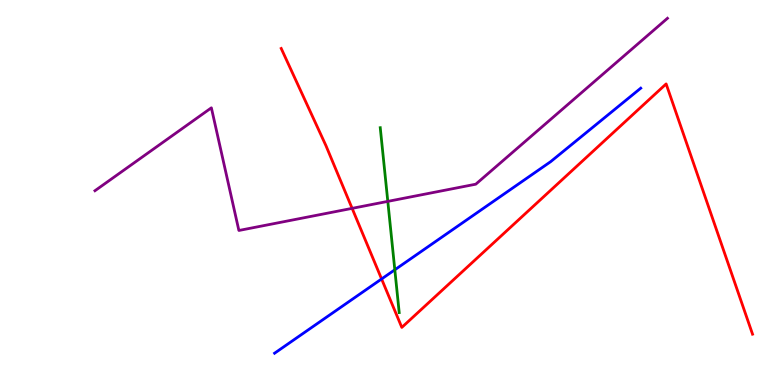[{'lines': ['blue', 'red'], 'intersections': [{'x': 4.92, 'y': 2.75}]}, {'lines': ['green', 'red'], 'intersections': []}, {'lines': ['purple', 'red'], 'intersections': [{'x': 4.54, 'y': 4.59}]}, {'lines': ['blue', 'green'], 'intersections': [{'x': 5.09, 'y': 2.99}]}, {'lines': ['blue', 'purple'], 'intersections': []}, {'lines': ['green', 'purple'], 'intersections': [{'x': 5.0, 'y': 4.77}]}]